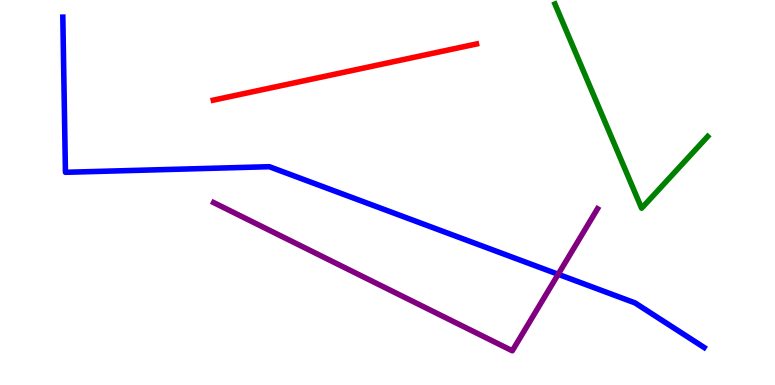[{'lines': ['blue', 'red'], 'intersections': []}, {'lines': ['green', 'red'], 'intersections': []}, {'lines': ['purple', 'red'], 'intersections': []}, {'lines': ['blue', 'green'], 'intersections': []}, {'lines': ['blue', 'purple'], 'intersections': [{'x': 7.2, 'y': 2.88}]}, {'lines': ['green', 'purple'], 'intersections': []}]